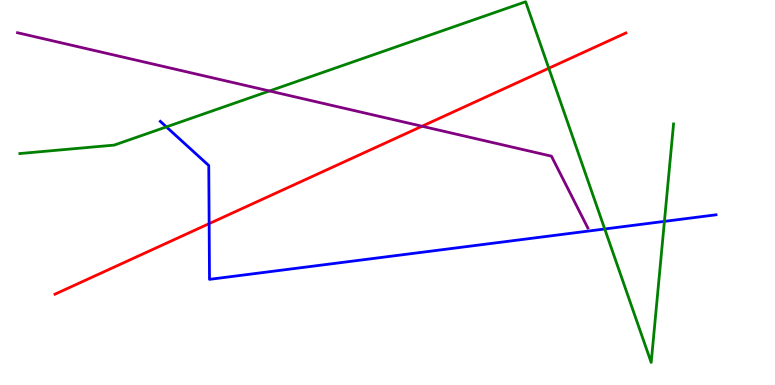[{'lines': ['blue', 'red'], 'intersections': [{'x': 2.7, 'y': 4.19}]}, {'lines': ['green', 'red'], 'intersections': [{'x': 7.08, 'y': 8.23}]}, {'lines': ['purple', 'red'], 'intersections': [{'x': 5.45, 'y': 6.72}]}, {'lines': ['blue', 'green'], 'intersections': [{'x': 2.15, 'y': 6.7}, {'x': 7.8, 'y': 4.05}, {'x': 8.57, 'y': 4.25}]}, {'lines': ['blue', 'purple'], 'intersections': []}, {'lines': ['green', 'purple'], 'intersections': [{'x': 3.48, 'y': 7.64}]}]